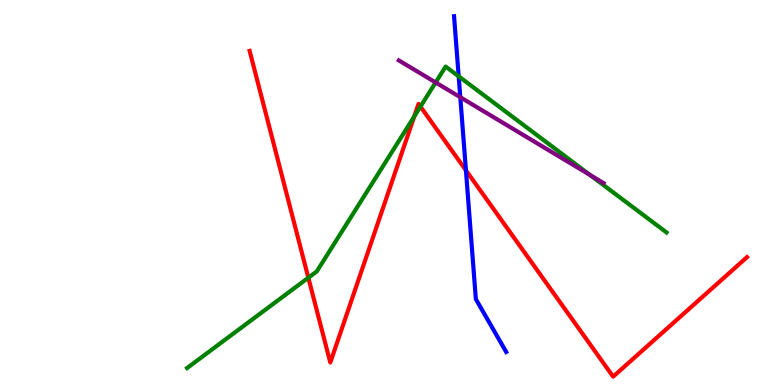[{'lines': ['blue', 'red'], 'intersections': [{'x': 6.01, 'y': 5.58}]}, {'lines': ['green', 'red'], 'intersections': [{'x': 3.98, 'y': 2.79}, {'x': 5.34, 'y': 6.97}, {'x': 5.43, 'y': 7.23}]}, {'lines': ['purple', 'red'], 'intersections': []}, {'lines': ['blue', 'green'], 'intersections': [{'x': 5.92, 'y': 8.02}]}, {'lines': ['blue', 'purple'], 'intersections': [{'x': 5.94, 'y': 7.47}]}, {'lines': ['green', 'purple'], 'intersections': [{'x': 5.62, 'y': 7.86}, {'x': 7.61, 'y': 5.46}]}]